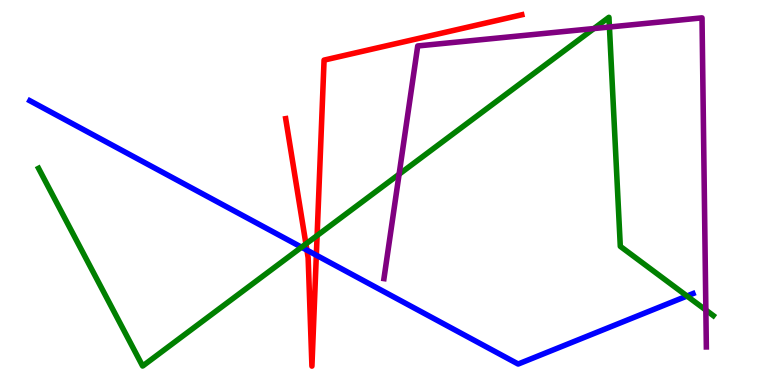[{'lines': ['blue', 'red'], 'intersections': [{'x': 3.96, 'y': 3.5}, {'x': 4.08, 'y': 3.37}]}, {'lines': ['green', 'red'], 'intersections': [{'x': 3.95, 'y': 3.66}, {'x': 4.09, 'y': 3.88}]}, {'lines': ['purple', 'red'], 'intersections': []}, {'lines': ['blue', 'green'], 'intersections': [{'x': 3.89, 'y': 3.58}, {'x': 8.86, 'y': 2.31}]}, {'lines': ['blue', 'purple'], 'intersections': []}, {'lines': ['green', 'purple'], 'intersections': [{'x': 5.15, 'y': 5.47}, {'x': 7.66, 'y': 9.26}, {'x': 7.86, 'y': 9.3}, {'x': 9.11, 'y': 1.95}]}]